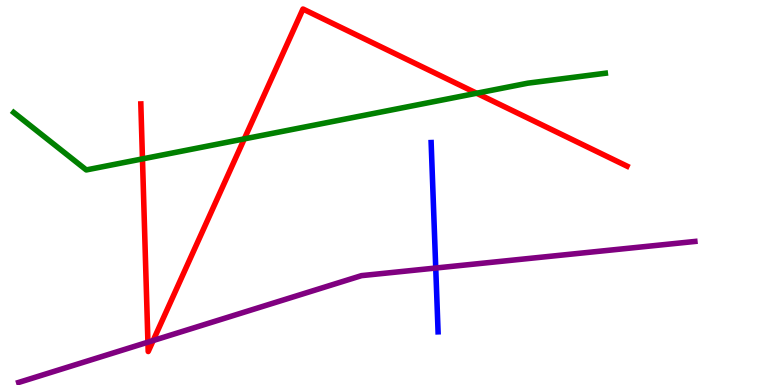[{'lines': ['blue', 'red'], 'intersections': []}, {'lines': ['green', 'red'], 'intersections': [{'x': 1.84, 'y': 5.87}, {'x': 3.15, 'y': 6.39}, {'x': 6.15, 'y': 7.58}]}, {'lines': ['purple', 'red'], 'intersections': [{'x': 1.91, 'y': 1.11}, {'x': 1.98, 'y': 1.15}]}, {'lines': ['blue', 'green'], 'intersections': []}, {'lines': ['blue', 'purple'], 'intersections': [{'x': 5.62, 'y': 3.04}]}, {'lines': ['green', 'purple'], 'intersections': []}]